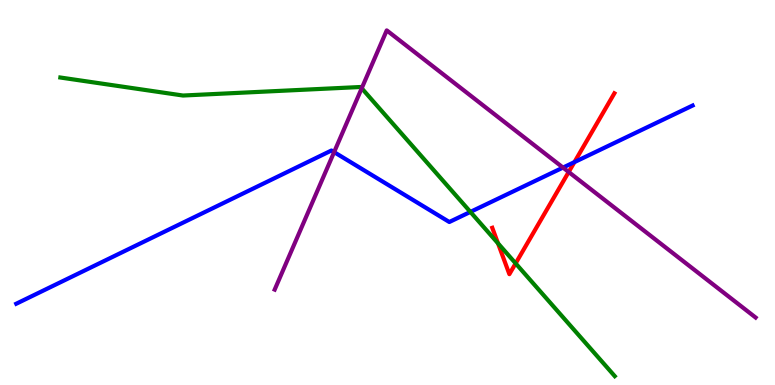[{'lines': ['blue', 'red'], 'intersections': [{'x': 7.41, 'y': 5.79}]}, {'lines': ['green', 'red'], 'intersections': [{'x': 6.43, 'y': 3.68}, {'x': 6.65, 'y': 3.16}]}, {'lines': ['purple', 'red'], 'intersections': [{'x': 7.34, 'y': 5.53}]}, {'lines': ['blue', 'green'], 'intersections': [{'x': 6.07, 'y': 4.5}]}, {'lines': ['blue', 'purple'], 'intersections': [{'x': 4.31, 'y': 6.05}, {'x': 7.26, 'y': 5.65}]}, {'lines': ['green', 'purple'], 'intersections': [{'x': 4.67, 'y': 7.71}]}]